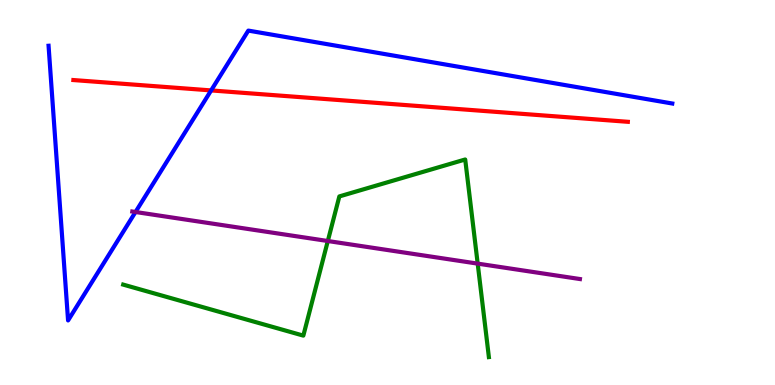[{'lines': ['blue', 'red'], 'intersections': [{'x': 2.72, 'y': 7.65}]}, {'lines': ['green', 'red'], 'intersections': []}, {'lines': ['purple', 'red'], 'intersections': []}, {'lines': ['blue', 'green'], 'intersections': []}, {'lines': ['blue', 'purple'], 'intersections': [{'x': 1.75, 'y': 4.49}]}, {'lines': ['green', 'purple'], 'intersections': [{'x': 4.23, 'y': 3.74}, {'x': 6.16, 'y': 3.15}]}]